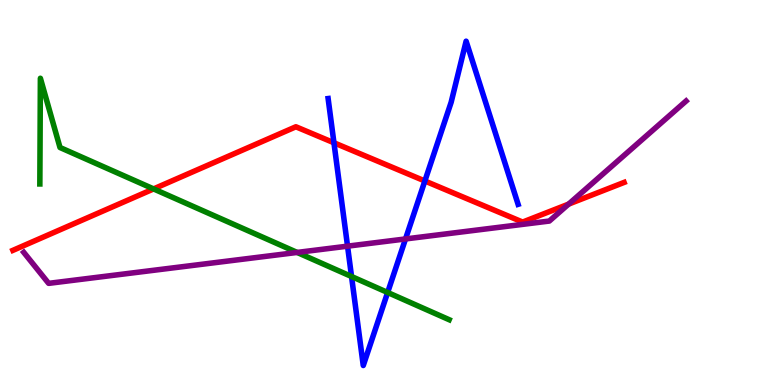[{'lines': ['blue', 'red'], 'intersections': [{'x': 4.31, 'y': 6.29}, {'x': 5.48, 'y': 5.3}]}, {'lines': ['green', 'red'], 'intersections': [{'x': 1.98, 'y': 5.09}]}, {'lines': ['purple', 'red'], 'intersections': [{'x': 7.34, 'y': 4.7}]}, {'lines': ['blue', 'green'], 'intersections': [{'x': 4.54, 'y': 2.82}, {'x': 5.0, 'y': 2.4}]}, {'lines': ['blue', 'purple'], 'intersections': [{'x': 4.48, 'y': 3.61}, {'x': 5.23, 'y': 3.79}]}, {'lines': ['green', 'purple'], 'intersections': [{'x': 3.83, 'y': 3.44}]}]